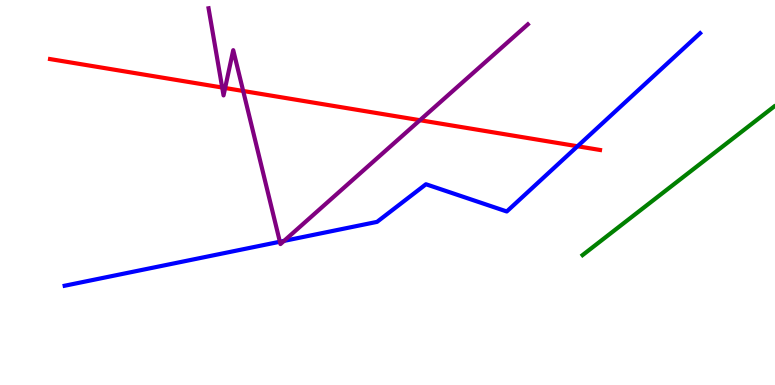[{'lines': ['blue', 'red'], 'intersections': [{'x': 7.45, 'y': 6.2}]}, {'lines': ['green', 'red'], 'intersections': []}, {'lines': ['purple', 'red'], 'intersections': [{'x': 2.87, 'y': 7.73}, {'x': 2.9, 'y': 7.71}, {'x': 3.14, 'y': 7.64}, {'x': 5.42, 'y': 6.88}]}, {'lines': ['blue', 'green'], 'intersections': []}, {'lines': ['blue', 'purple'], 'intersections': [{'x': 3.61, 'y': 3.72}, {'x': 3.67, 'y': 3.74}]}, {'lines': ['green', 'purple'], 'intersections': []}]